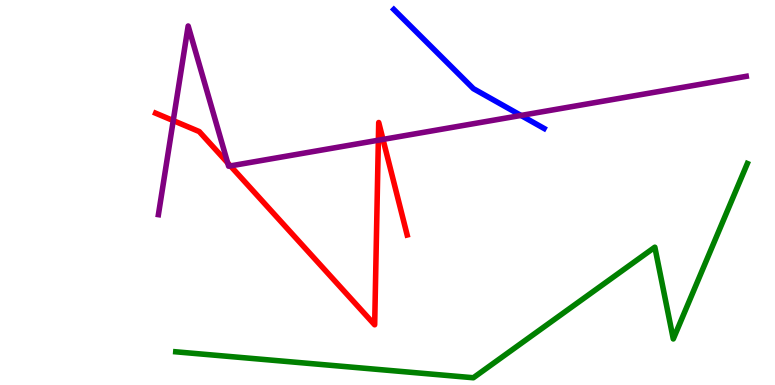[{'lines': ['blue', 'red'], 'intersections': []}, {'lines': ['green', 'red'], 'intersections': []}, {'lines': ['purple', 'red'], 'intersections': [{'x': 2.24, 'y': 6.87}, {'x': 2.94, 'y': 5.77}, {'x': 2.97, 'y': 5.69}, {'x': 4.88, 'y': 6.36}, {'x': 4.94, 'y': 6.38}]}, {'lines': ['blue', 'green'], 'intersections': []}, {'lines': ['blue', 'purple'], 'intersections': [{'x': 6.72, 'y': 7.0}]}, {'lines': ['green', 'purple'], 'intersections': []}]